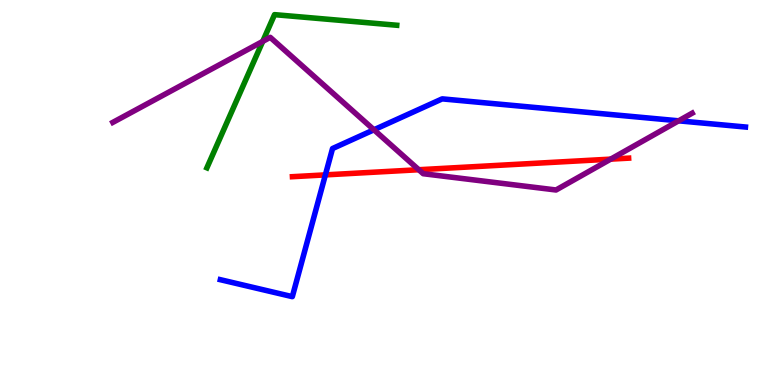[{'lines': ['blue', 'red'], 'intersections': [{'x': 4.2, 'y': 5.46}]}, {'lines': ['green', 'red'], 'intersections': []}, {'lines': ['purple', 'red'], 'intersections': [{'x': 5.4, 'y': 5.59}, {'x': 7.88, 'y': 5.87}]}, {'lines': ['blue', 'green'], 'intersections': []}, {'lines': ['blue', 'purple'], 'intersections': [{'x': 4.83, 'y': 6.63}, {'x': 8.76, 'y': 6.86}]}, {'lines': ['green', 'purple'], 'intersections': [{'x': 3.39, 'y': 8.92}]}]